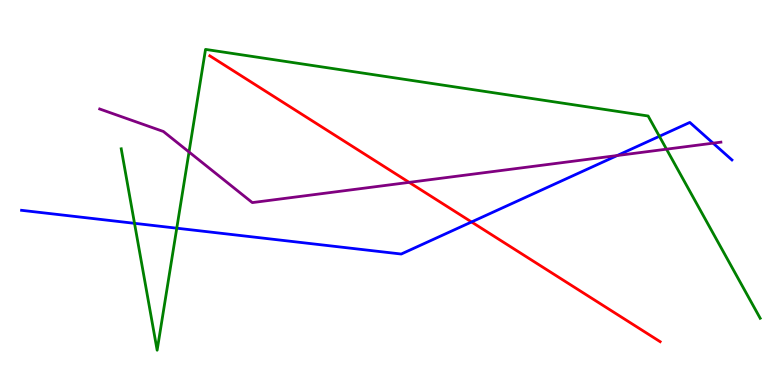[{'lines': ['blue', 'red'], 'intersections': [{'x': 6.08, 'y': 4.23}]}, {'lines': ['green', 'red'], 'intersections': []}, {'lines': ['purple', 'red'], 'intersections': [{'x': 5.28, 'y': 5.26}]}, {'lines': ['blue', 'green'], 'intersections': [{'x': 1.74, 'y': 4.2}, {'x': 2.28, 'y': 4.07}, {'x': 8.51, 'y': 6.46}]}, {'lines': ['blue', 'purple'], 'intersections': [{'x': 7.96, 'y': 5.96}, {'x': 9.2, 'y': 6.28}]}, {'lines': ['green', 'purple'], 'intersections': [{'x': 2.44, 'y': 6.05}, {'x': 8.6, 'y': 6.13}]}]